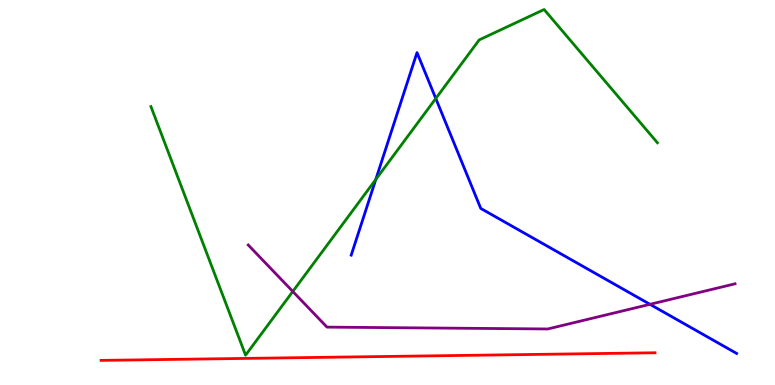[{'lines': ['blue', 'red'], 'intersections': []}, {'lines': ['green', 'red'], 'intersections': []}, {'lines': ['purple', 'red'], 'intersections': []}, {'lines': ['blue', 'green'], 'intersections': [{'x': 4.85, 'y': 5.34}, {'x': 5.62, 'y': 7.44}]}, {'lines': ['blue', 'purple'], 'intersections': [{'x': 8.39, 'y': 2.1}]}, {'lines': ['green', 'purple'], 'intersections': [{'x': 3.78, 'y': 2.43}]}]